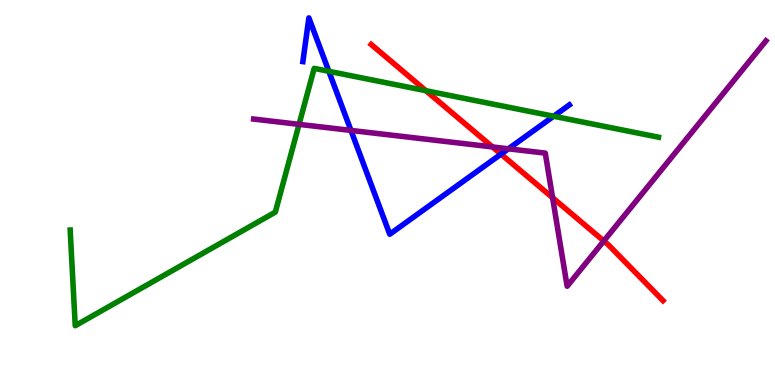[{'lines': ['blue', 'red'], 'intersections': [{'x': 6.46, 'y': 6.0}]}, {'lines': ['green', 'red'], 'intersections': [{'x': 5.5, 'y': 7.64}]}, {'lines': ['purple', 'red'], 'intersections': [{'x': 6.35, 'y': 6.18}, {'x': 7.13, 'y': 4.86}, {'x': 7.79, 'y': 3.74}]}, {'lines': ['blue', 'green'], 'intersections': [{'x': 4.24, 'y': 8.15}, {'x': 7.14, 'y': 6.98}]}, {'lines': ['blue', 'purple'], 'intersections': [{'x': 4.53, 'y': 6.61}, {'x': 6.56, 'y': 6.13}]}, {'lines': ['green', 'purple'], 'intersections': [{'x': 3.86, 'y': 6.77}]}]